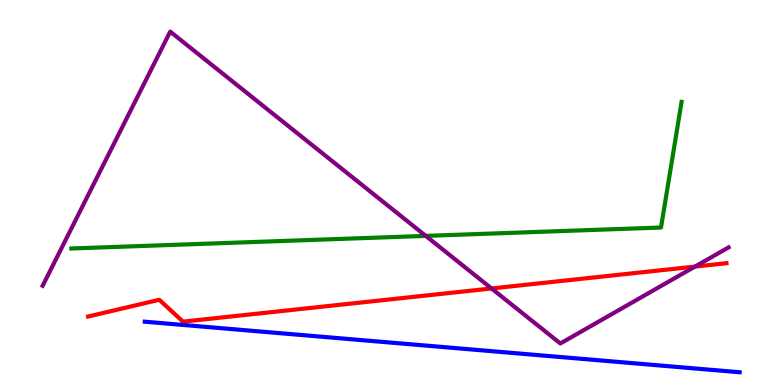[{'lines': ['blue', 'red'], 'intersections': []}, {'lines': ['green', 'red'], 'intersections': []}, {'lines': ['purple', 'red'], 'intersections': [{'x': 6.34, 'y': 2.51}, {'x': 8.97, 'y': 3.08}]}, {'lines': ['blue', 'green'], 'intersections': []}, {'lines': ['blue', 'purple'], 'intersections': []}, {'lines': ['green', 'purple'], 'intersections': [{'x': 5.49, 'y': 3.87}]}]